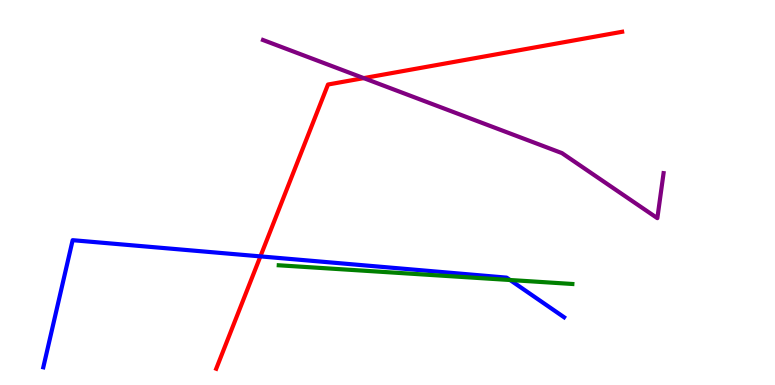[{'lines': ['blue', 'red'], 'intersections': [{'x': 3.36, 'y': 3.34}]}, {'lines': ['green', 'red'], 'intersections': []}, {'lines': ['purple', 'red'], 'intersections': [{'x': 4.69, 'y': 7.97}]}, {'lines': ['blue', 'green'], 'intersections': [{'x': 6.58, 'y': 2.73}]}, {'lines': ['blue', 'purple'], 'intersections': []}, {'lines': ['green', 'purple'], 'intersections': []}]